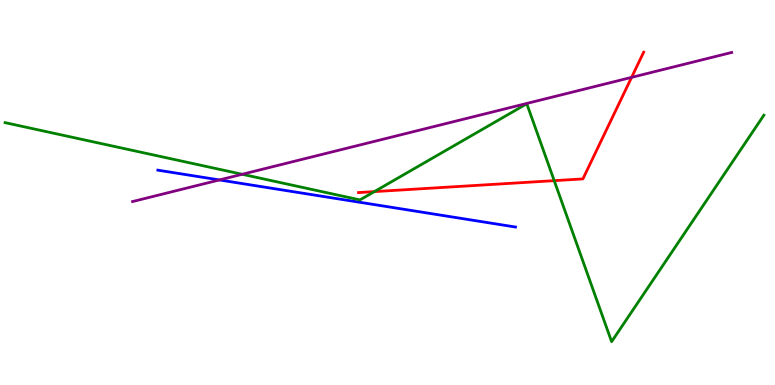[{'lines': ['blue', 'red'], 'intersections': []}, {'lines': ['green', 'red'], 'intersections': [{'x': 4.83, 'y': 5.02}, {'x': 7.15, 'y': 5.31}]}, {'lines': ['purple', 'red'], 'intersections': [{'x': 8.15, 'y': 7.99}]}, {'lines': ['blue', 'green'], 'intersections': []}, {'lines': ['blue', 'purple'], 'intersections': [{'x': 2.83, 'y': 5.33}]}, {'lines': ['green', 'purple'], 'intersections': [{'x': 3.13, 'y': 5.47}]}]